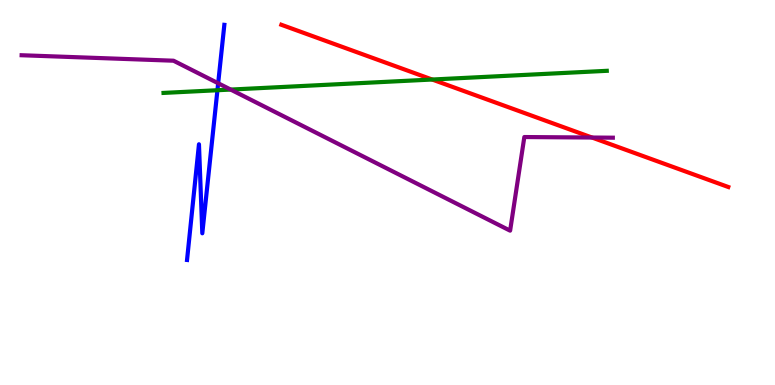[{'lines': ['blue', 'red'], 'intersections': []}, {'lines': ['green', 'red'], 'intersections': [{'x': 5.58, 'y': 7.93}]}, {'lines': ['purple', 'red'], 'intersections': [{'x': 7.64, 'y': 6.43}]}, {'lines': ['blue', 'green'], 'intersections': [{'x': 2.81, 'y': 7.66}]}, {'lines': ['blue', 'purple'], 'intersections': [{'x': 2.82, 'y': 7.84}]}, {'lines': ['green', 'purple'], 'intersections': [{'x': 2.98, 'y': 7.67}]}]